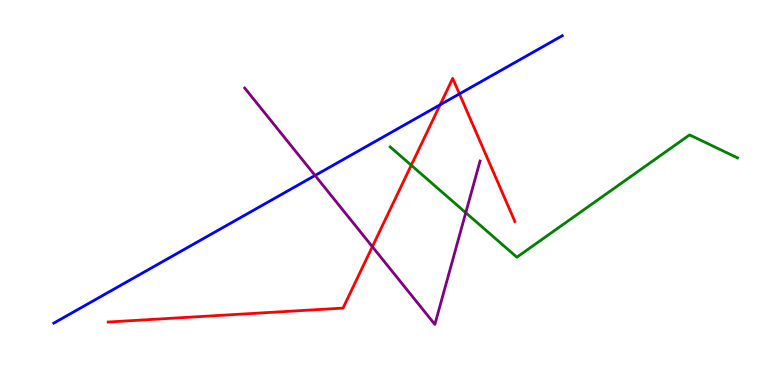[{'lines': ['blue', 'red'], 'intersections': [{'x': 5.68, 'y': 7.28}, {'x': 5.93, 'y': 7.56}]}, {'lines': ['green', 'red'], 'intersections': [{'x': 5.31, 'y': 5.71}]}, {'lines': ['purple', 'red'], 'intersections': [{'x': 4.8, 'y': 3.59}]}, {'lines': ['blue', 'green'], 'intersections': []}, {'lines': ['blue', 'purple'], 'intersections': [{'x': 4.07, 'y': 5.44}]}, {'lines': ['green', 'purple'], 'intersections': [{'x': 6.01, 'y': 4.48}]}]